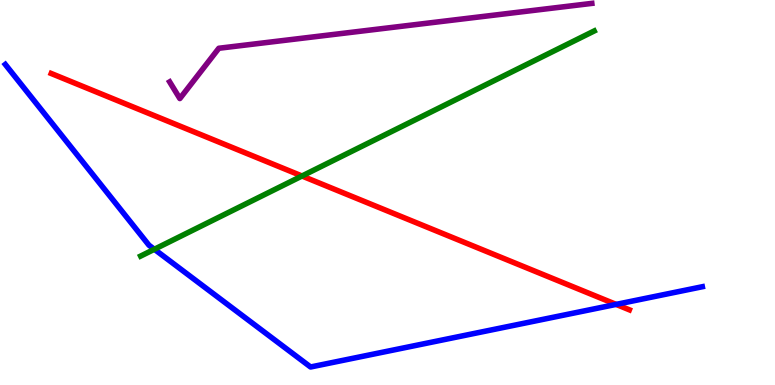[{'lines': ['blue', 'red'], 'intersections': [{'x': 7.95, 'y': 2.09}]}, {'lines': ['green', 'red'], 'intersections': [{'x': 3.9, 'y': 5.43}]}, {'lines': ['purple', 'red'], 'intersections': []}, {'lines': ['blue', 'green'], 'intersections': [{'x': 1.99, 'y': 3.53}]}, {'lines': ['blue', 'purple'], 'intersections': []}, {'lines': ['green', 'purple'], 'intersections': []}]